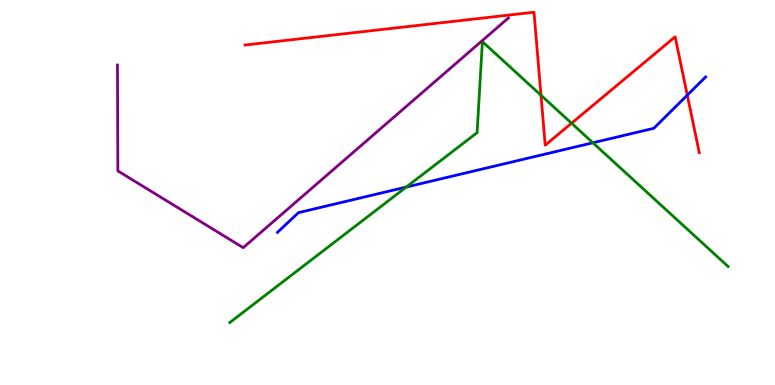[{'lines': ['blue', 'red'], 'intersections': [{'x': 8.87, 'y': 7.53}]}, {'lines': ['green', 'red'], 'intersections': [{'x': 6.98, 'y': 7.53}, {'x': 7.37, 'y': 6.8}]}, {'lines': ['purple', 'red'], 'intersections': []}, {'lines': ['blue', 'green'], 'intersections': [{'x': 5.24, 'y': 5.14}, {'x': 7.65, 'y': 6.29}]}, {'lines': ['blue', 'purple'], 'intersections': []}, {'lines': ['green', 'purple'], 'intersections': []}]